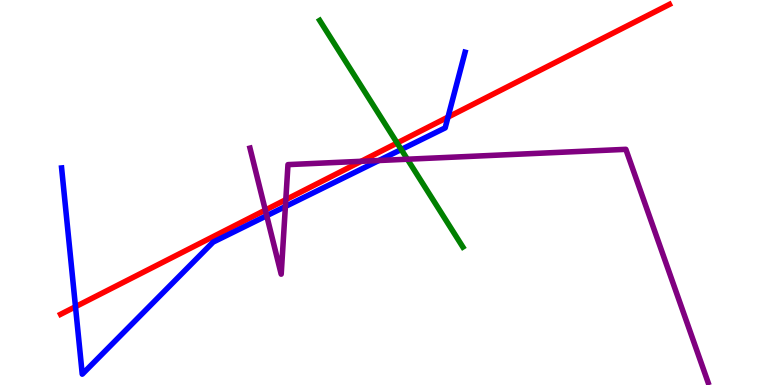[{'lines': ['blue', 'red'], 'intersections': [{'x': 0.974, 'y': 2.03}, {'x': 5.78, 'y': 6.96}]}, {'lines': ['green', 'red'], 'intersections': [{'x': 5.12, 'y': 6.29}]}, {'lines': ['purple', 'red'], 'intersections': [{'x': 3.42, 'y': 4.54}, {'x': 3.69, 'y': 4.81}, {'x': 4.66, 'y': 5.81}]}, {'lines': ['blue', 'green'], 'intersections': [{'x': 5.18, 'y': 6.12}]}, {'lines': ['blue', 'purple'], 'intersections': [{'x': 3.44, 'y': 4.4}, {'x': 3.68, 'y': 4.64}, {'x': 4.89, 'y': 5.83}]}, {'lines': ['green', 'purple'], 'intersections': [{'x': 5.26, 'y': 5.86}]}]